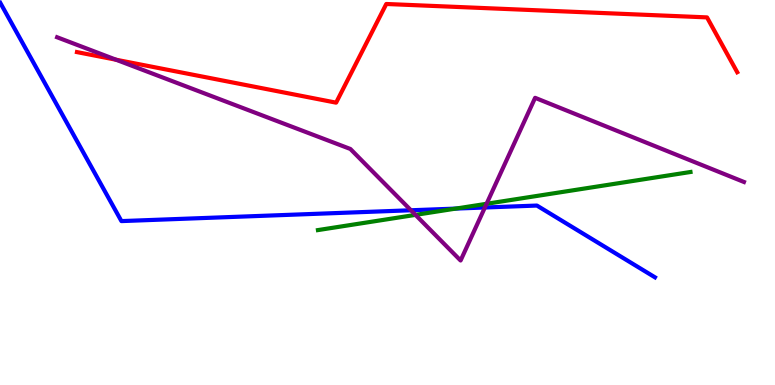[{'lines': ['blue', 'red'], 'intersections': []}, {'lines': ['green', 'red'], 'intersections': []}, {'lines': ['purple', 'red'], 'intersections': [{'x': 1.5, 'y': 8.45}]}, {'lines': ['blue', 'green'], 'intersections': [{'x': 5.88, 'y': 4.58}]}, {'lines': ['blue', 'purple'], 'intersections': [{'x': 5.3, 'y': 4.54}, {'x': 6.26, 'y': 4.61}]}, {'lines': ['green', 'purple'], 'intersections': [{'x': 5.36, 'y': 4.42}, {'x': 6.28, 'y': 4.71}]}]